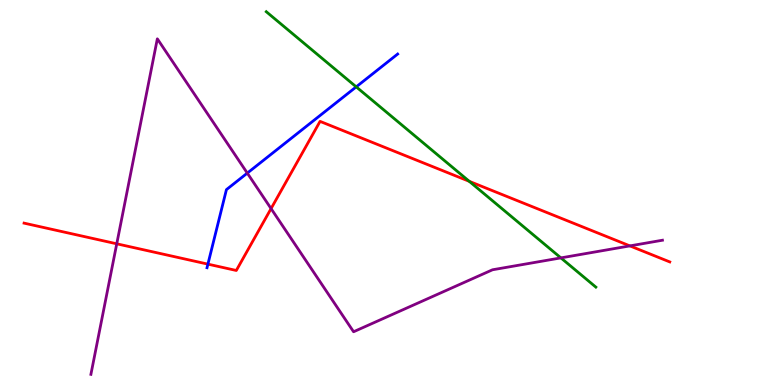[{'lines': ['blue', 'red'], 'intersections': [{'x': 2.68, 'y': 3.14}]}, {'lines': ['green', 'red'], 'intersections': [{'x': 6.06, 'y': 5.29}]}, {'lines': ['purple', 'red'], 'intersections': [{'x': 1.51, 'y': 3.67}, {'x': 3.5, 'y': 4.58}, {'x': 8.13, 'y': 3.61}]}, {'lines': ['blue', 'green'], 'intersections': [{'x': 4.6, 'y': 7.74}]}, {'lines': ['blue', 'purple'], 'intersections': [{'x': 3.19, 'y': 5.5}]}, {'lines': ['green', 'purple'], 'intersections': [{'x': 7.24, 'y': 3.3}]}]